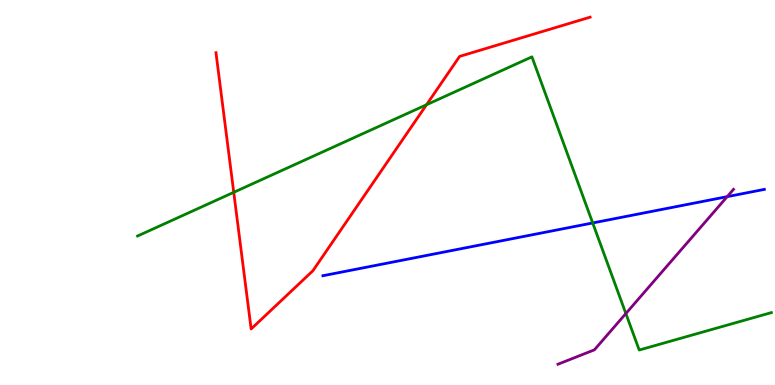[{'lines': ['blue', 'red'], 'intersections': []}, {'lines': ['green', 'red'], 'intersections': [{'x': 3.02, 'y': 5.0}, {'x': 5.5, 'y': 7.28}]}, {'lines': ['purple', 'red'], 'intersections': []}, {'lines': ['blue', 'green'], 'intersections': [{'x': 7.65, 'y': 4.21}]}, {'lines': ['blue', 'purple'], 'intersections': [{'x': 9.38, 'y': 4.89}]}, {'lines': ['green', 'purple'], 'intersections': [{'x': 8.08, 'y': 1.86}]}]